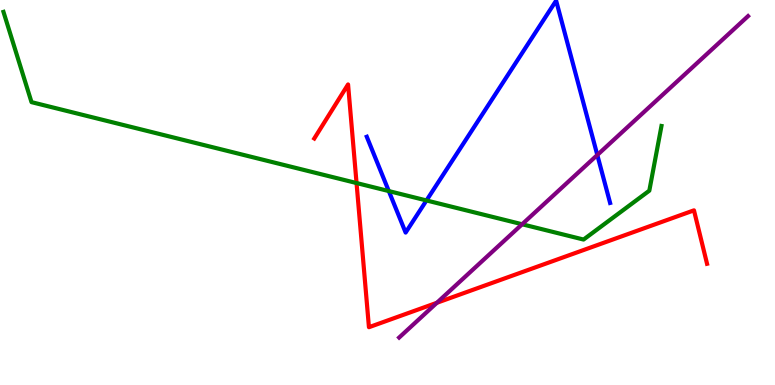[{'lines': ['blue', 'red'], 'intersections': []}, {'lines': ['green', 'red'], 'intersections': [{'x': 4.6, 'y': 5.25}]}, {'lines': ['purple', 'red'], 'intersections': [{'x': 5.64, 'y': 2.14}]}, {'lines': ['blue', 'green'], 'intersections': [{'x': 5.02, 'y': 5.04}, {'x': 5.5, 'y': 4.79}]}, {'lines': ['blue', 'purple'], 'intersections': [{'x': 7.71, 'y': 5.97}]}, {'lines': ['green', 'purple'], 'intersections': [{'x': 6.74, 'y': 4.18}]}]